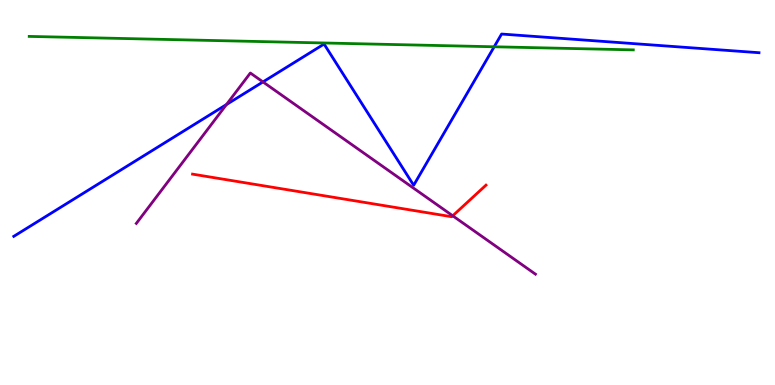[{'lines': ['blue', 'red'], 'intersections': []}, {'lines': ['green', 'red'], 'intersections': []}, {'lines': ['purple', 'red'], 'intersections': [{'x': 5.84, 'y': 4.4}]}, {'lines': ['blue', 'green'], 'intersections': [{'x': 6.38, 'y': 8.79}]}, {'lines': ['blue', 'purple'], 'intersections': [{'x': 2.92, 'y': 7.28}, {'x': 3.39, 'y': 7.87}]}, {'lines': ['green', 'purple'], 'intersections': []}]